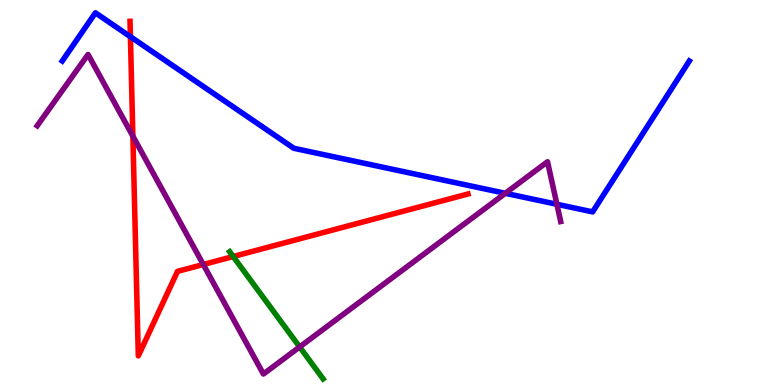[{'lines': ['blue', 'red'], 'intersections': [{'x': 1.68, 'y': 9.05}]}, {'lines': ['green', 'red'], 'intersections': [{'x': 3.01, 'y': 3.34}]}, {'lines': ['purple', 'red'], 'intersections': [{'x': 1.71, 'y': 6.46}, {'x': 2.62, 'y': 3.13}]}, {'lines': ['blue', 'green'], 'intersections': []}, {'lines': ['blue', 'purple'], 'intersections': [{'x': 6.52, 'y': 4.98}, {'x': 7.19, 'y': 4.69}]}, {'lines': ['green', 'purple'], 'intersections': [{'x': 3.87, 'y': 0.988}]}]